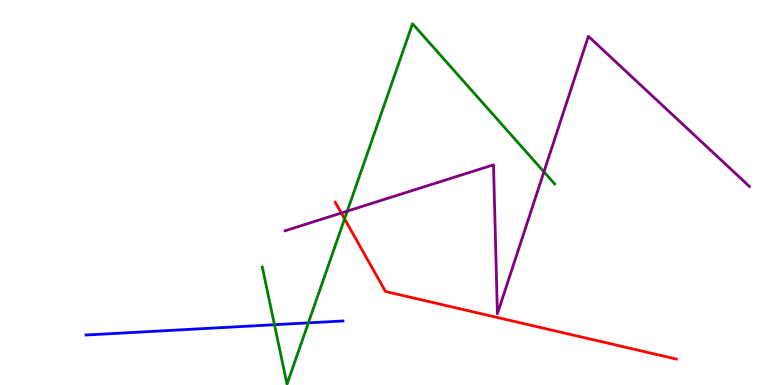[{'lines': ['blue', 'red'], 'intersections': []}, {'lines': ['green', 'red'], 'intersections': [{'x': 4.45, 'y': 4.32}]}, {'lines': ['purple', 'red'], 'intersections': [{'x': 4.4, 'y': 4.47}]}, {'lines': ['blue', 'green'], 'intersections': [{'x': 3.54, 'y': 1.57}, {'x': 3.98, 'y': 1.61}]}, {'lines': ['blue', 'purple'], 'intersections': []}, {'lines': ['green', 'purple'], 'intersections': [{'x': 4.48, 'y': 4.52}, {'x': 7.02, 'y': 5.54}]}]